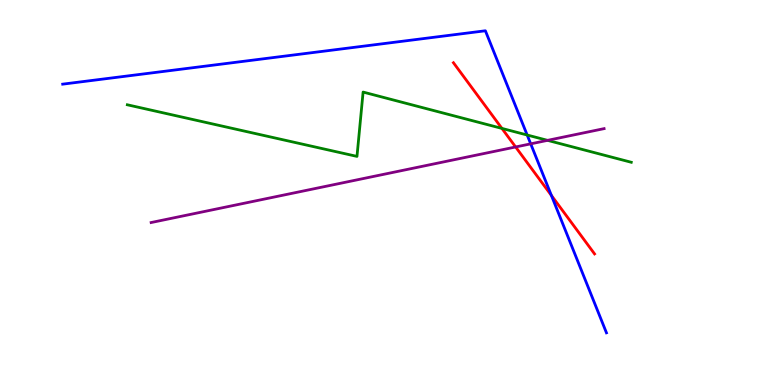[{'lines': ['blue', 'red'], 'intersections': [{'x': 7.11, 'y': 4.92}]}, {'lines': ['green', 'red'], 'intersections': [{'x': 6.48, 'y': 6.66}]}, {'lines': ['purple', 'red'], 'intersections': [{'x': 6.65, 'y': 6.18}]}, {'lines': ['blue', 'green'], 'intersections': [{'x': 6.8, 'y': 6.49}]}, {'lines': ['blue', 'purple'], 'intersections': [{'x': 6.85, 'y': 6.26}]}, {'lines': ['green', 'purple'], 'intersections': [{'x': 7.07, 'y': 6.35}]}]